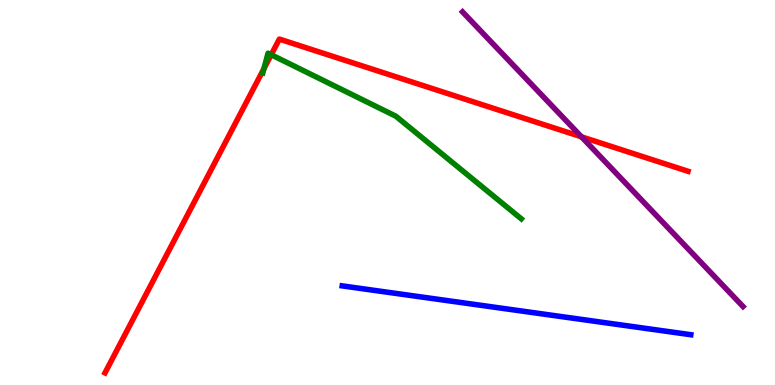[{'lines': ['blue', 'red'], 'intersections': []}, {'lines': ['green', 'red'], 'intersections': [{'x': 3.41, 'y': 8.22}, {'x': 3.5, 'y': 8.58}]}, {'lines': ['purple', 'red'], 'intersections': [{'x': 7.5, 'y': 6.45}]}, {'lines': ['blue', 'green'], 'intersections': []}, {'lines': ['blue', 'purple'], 'intersections': []}, {'lines': ['green', 'purple'], 'intersections': []}]